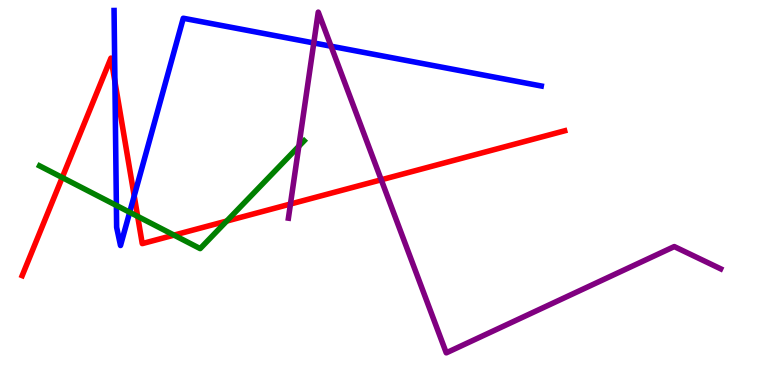[{'lines': ['blue', 'red'], 'intersections': [{'x': 1.48, 'y': 7.88}, {'x': 1.73, 'y': 4.91}]}, {'lines': ['green', 'red'], 'intersections': [{'x': 0.803, 'y': 5.39}, {'x': 1.78, 'y': 4.38}, {'x': 2.25, 'y': 3.89}, {'x': 2.93, 'y': 4.26}]}, {'lines': ['purple', 'red'], 'intersections': [{'x': 3.75, 'y': 4.7}, {'x': 4.92, 'y': 5.33}]}, {'lines': ['blue', 'green'], 'intersections': [{'x': 1.5, 'y': 4.66}, {'x': 1.67, 'y': 4.49}]}, {'lines': ['blue', 'purple'], 'intersections': [{'x': 4.05, 'y': 8.88}, {'x': 4.27, 'y': 8.8}]}, {'lines': ['green', 'purple'], 'intersections': [{'x': 3.86, 'y': 6.2}]}]